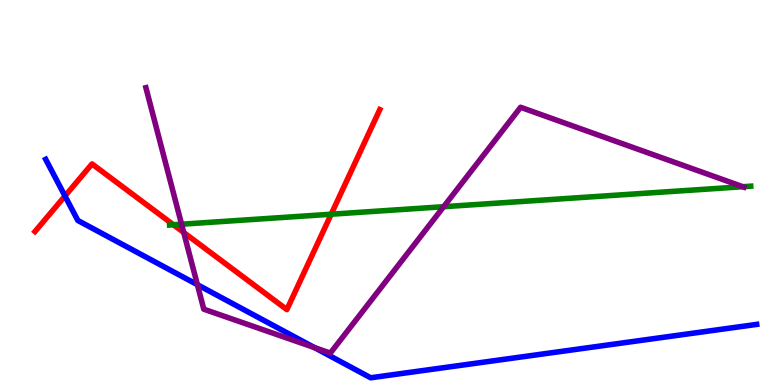[{'lines': ['blue', 'red'], 'intersections': [{'x': 0.838, 'y': 4.91}]}, {'lines': ['green', 'red'], 'intersections': [{'x': 2.24, 'y': 4.16}, {'x': 4.27, 'y': 4.44}]}, {'lines': ['purple', 'red'], 'intersections': [{'x': 2.37, 'y': 3.96}]}, {'lines': ['blue', 'green'], 'intersections': []}, {'lines': ['blue', 'purple'], 'intersections': [{'x': 2.55, 'y': 2.61}, {'x': 4.06, 'y': 0.972}]}, {'lines': ['green', 'purple'], 'intersections': [{'x': 2.34, 'y': 4.18}, {'x': 5.72, 'y': 4.63}, {'x': 9.59, 'y': 5.15}]}]